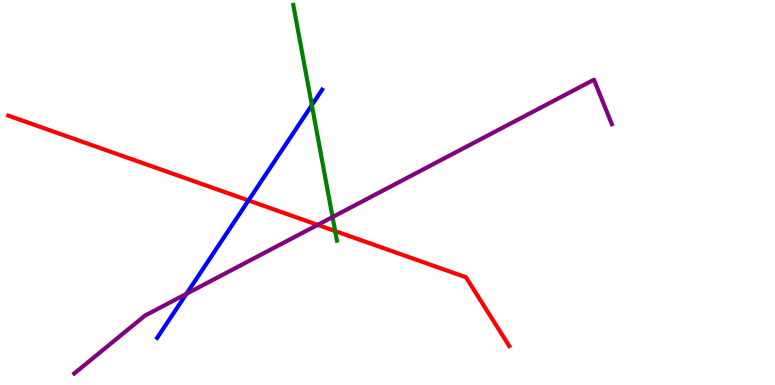[{'lines': ['blue', 'red'], 'intersections': [{'x': 3.21, 'y': 4.79}]}, {'lines': ['green', 'red'], 'intersections': [{'x': 4.32, 'y': 4.0}]}, {'lines': ['purple', 'red'], 'intersections': [{'x': 4.1, 'y': 4.16}]}, {'lines': ['blue', 'green'], 'intersections': [{'x': 4.02, 'y': 7.27}]}, {'lines': ['blue', 'purple'], 'intersections': [{'x': 2.41, 'y': 2.37}]}, {'lines': ['green', 'purple'], 'intersections': [{'x': 4.29, 'y': 4.36}]}]